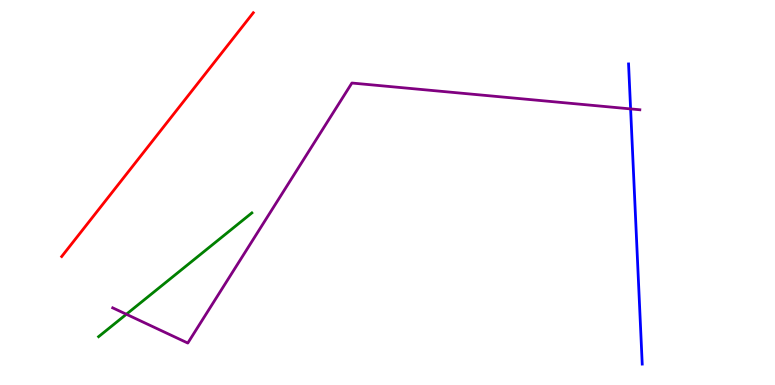[{'lines': ['blue', 'red'], 'intersections': []}, {'lines': ['green', 'red'], 'intersections': []}, {'lines': ['purple', 'red'], 'intersections': []}, {'lines': ['blue', 'green'], 'intersections': []}, {'lines': ['blue', 'purple'], 'intersections': [{'x': 8.14, 'y': 7.17}]}, {'lines': ['green', 'purple'], 'intersections': [{'x': 1.63, 'y': 1.84}]}]